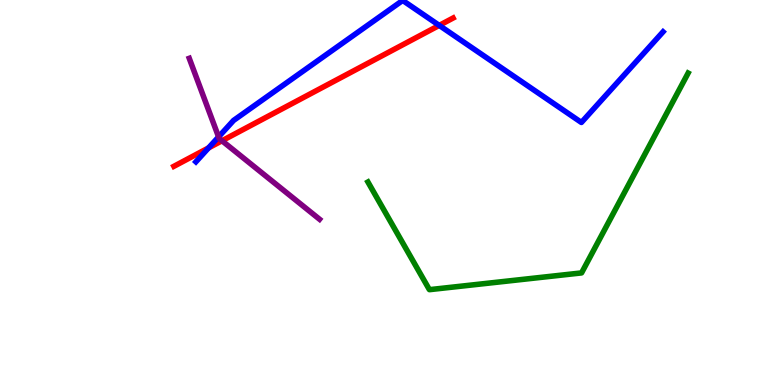[{'lines': ['blue', 'red'], 'intersections': [{'x': 2.69, 'y': 6.16}, {'x': 5.67, 'y': 9.34}]}, {'lines': ['green', 'red'], 'intersections': []}, {'lines': ['purple', 'red'], 'intersections': [{'x': 2.86, 'y': 6.34}]}, {'lines': ['blue', 'green'], 'intersections': []}, {'lines': ['blue', 'purple'], 'intersections': [{'x': 2.82, 'y': 6.44}]}, {'lines': ['green', 'purple'], 'intersections': []}]